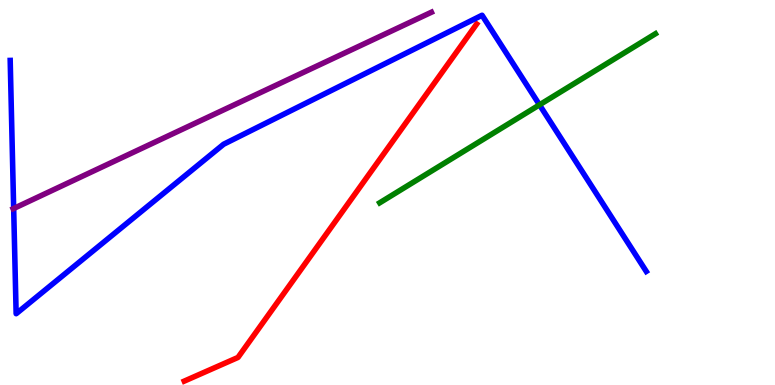[{'lines': ['blue', 'red'], 'intersections': []}, {'lines': ['green', 'red'], 'intersections': []}, {'lines': ['purple', 'red'], 'intersections': []}, {'lines': ['blue', 'green'], 'intersections': [{'x': 6.96, 'y': 7.28}]}, {'lines': ['blue', 'purple'], 'intersections': [{'x': 0.176, 'y': 4.58}]}, {'lines': ['green', 'purple'], 'intersections': []}]